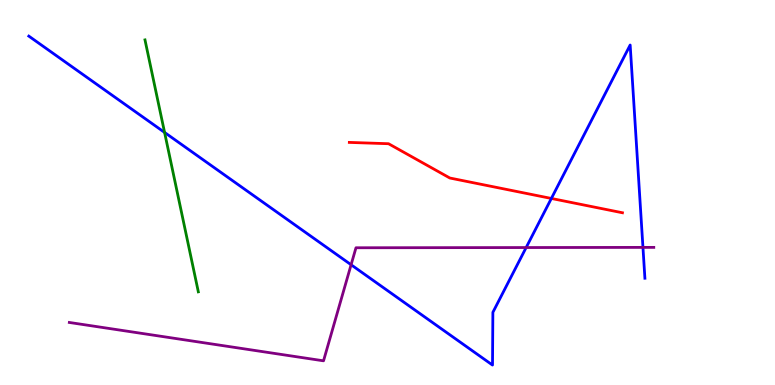[{'lines': ['blue', 'red'], 'intersections': [{'x': 7.11, 'y': 4.85}]}, {'lines': ['green', 'red'], 'intersections': []}, {'lines': ['purple', 'red'], 'intersections': []}, {'lines': ['blue', 'green'], 'intersections': [{'x': 2.12, 'y': 6.56}]}, {'lines': ['blue', 'purple'], 'intersections': [{'x': 4.53, 'y': 3.12}, {'x': 6.79, 'y': 3.57}, {'x': 8.3, 'y': 3.57}]}, {'lines': ['green', 'purple'], 'intersections': []}]